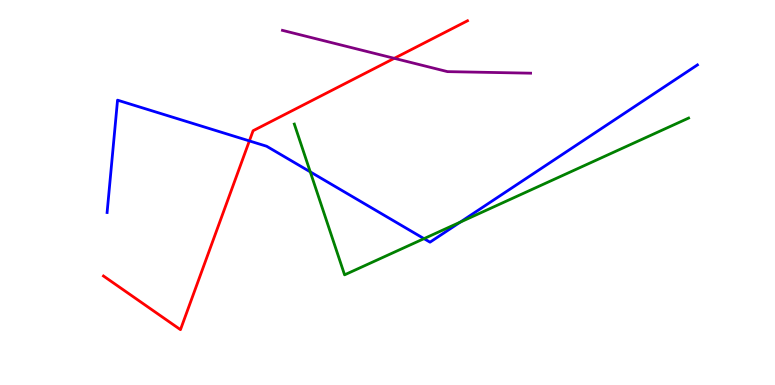[{'lines': ['blue', 'red'], 'intersections': [{'x': 3.22, 'y': 6.34}]}, {'lines': ['green', 'red'], 'intersections': []}, {'lines': ['purple', 'red'], 'intersections': [{'x': 5.09, 'y': 8.49}]}, {'lines': ['blue', 'green'], 'intersections': [{'x': 4.0, 'y': 5.54}, {'x': 5.47, 'y': 3.8}, {'x': 5.94, 'y': 4.23}]}, {'lines': ['blue', 'purple'], 'intersections': []}, {'lines': ['green', 'purple'], 'intersections': []}]